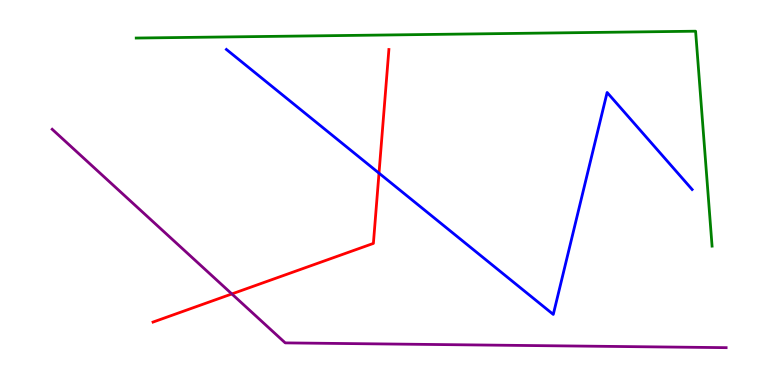[{'lines': ['blue', 'red'], 'intersections': [{'x': 4.89, 'y': 5.5}]}, {'lines': ['green', 'red'], 'intersections': []}, {'lines': ['purple', 'red'], 'intersections': [{'x': 2.99, 'y': 2.37}]}, {'lines': ['blue', 'green'], 'intersections': []}, {'lines': ['blue', 'purple'], 'intersections': []}, {'lines': ['green', 'purple'], 'intersections': []}]